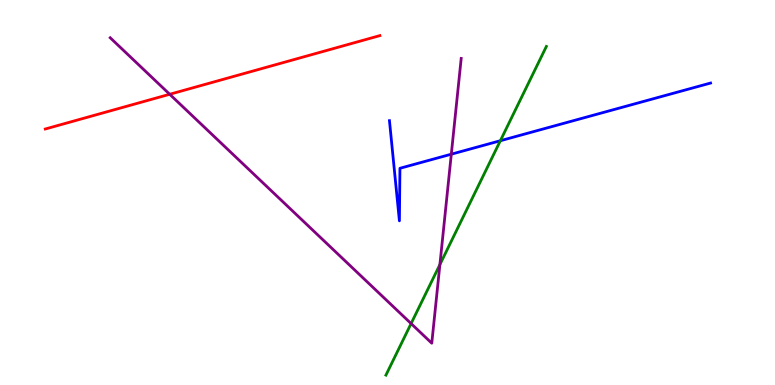[{'lines': ['blue', 'red'], 'intersections': []}, {'lines': ['green', 'red'], 'intersections': []}, {'lines': ['purple', 'red'], 'intersections': [{'x': 2.19, 'y': 7.55}]}, {'lines': ['blue', 'green'], 'intersections': [{'x': 6.46, 'y': 6.34}]}, {'lines': ['blue', 'purple'], 'intersections': [{'x': 5.82, 'y': 6.0}]}, {'lines': ['green', 'purple'], 'intersections': [{'x': 5.3, 'y': 1.6}, {'x': 5.68, 'y': 3.13}]}]